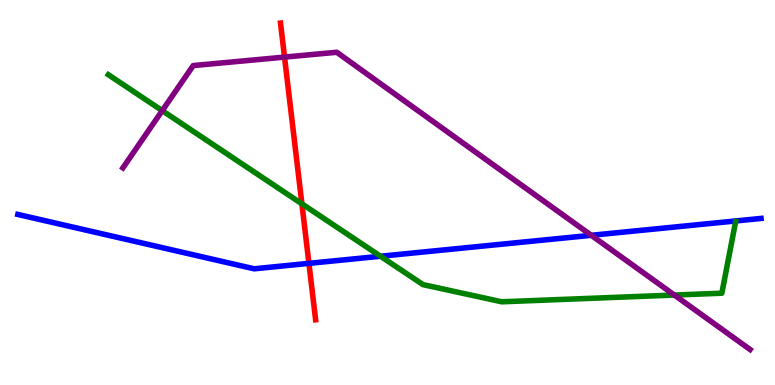[{'lines': ['blue', 'red'], 'intersections': [{'x': 3.99, 'y': 3.16}]}, {'lines': ['green', 'red'], 'intersections': [{'x': 3.9, 'y': 4.71}]}, {'lines': ['purple', 'red'], 'intersections': [{'x': 3.67, 'y': 8.52}]}, {'lines': ['blue', 'green'], 'intersections': [{'x': 4.91, 'y': 3.34}]}, {'lines': ['blue', 'purple'], 'intersections': [{'x': 7.63, 'y': 3.89}]}, {'lines': ['green', 'purple'], 'intersections': [{'x': 2.09, 'y': 7.13}, {'x': 8.7, 'y': 2.34}]}]